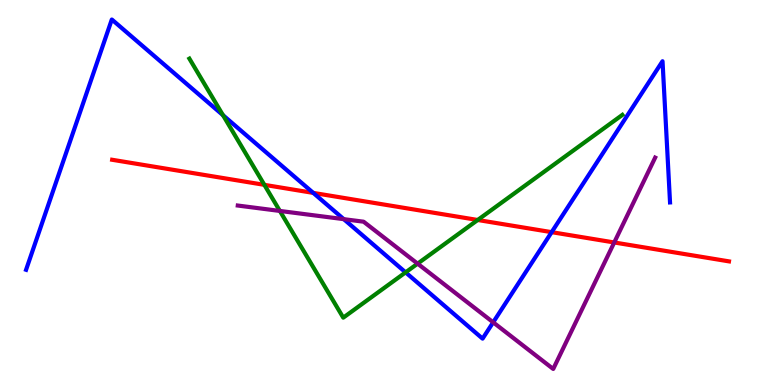[{'lines': ['blue', 'red'], 'intersections': [{'x': 4.04, 'y': 4.99}, {'x': 7.12, 'y': 3.97}]}, {'lines': ['green', 'red'], 'intersections': [{'x': 3.41, 'y': 5.2}, {'x': 6.16, 'y': 4.29}]}, {'lines': ['purple', 'red'], 'intersections': [{'x': 7.93, 'y': 3.7}]}, {'lines': ['blue', 'green'], 'intersections': [{'x': 2.88, 'y': 7.01}, {'x': 5.23, 'y': 2.93}]}, {'lines': ['blue', 'purple'], 'intersections': [{'x': 4.44, 'y': 4.31}, {'x': 6.36, 'y': 1.63}]}, {'lines': ['green', 'purple'], 'intersections': [{'x': 3.61, 'y': 4.52}, {'x': 5.39, 'y': 3.15}]}]